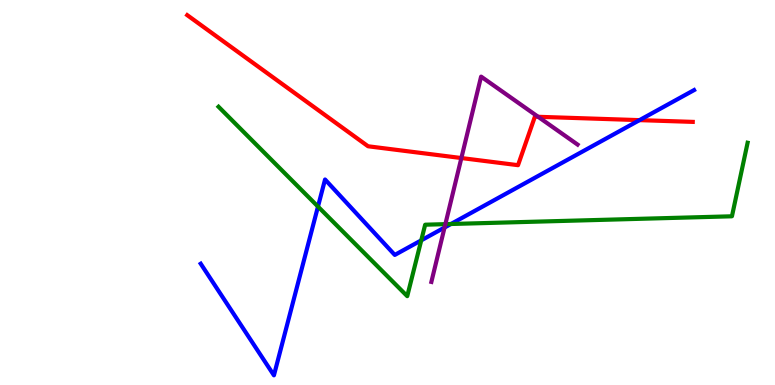[{'lines': ['blue', 'red'], 'intersections': [{'x': 8.25, 'y': 6.88}]}, {'lines': ['green', 'red'], 'intersections': []}, {'lines': ['purple', 'red'], 'intersections': [{'x': 5.95, 'y': 5.9}, {'x': 6.94, 'y': 6.97}]}, {'lines': ['blue', 'green'], 'intersections': [{'x': 4.1, 'y': 4.63}, {'x': 5.44, 'y': 3.76}, {'x': 5.82, 'y': 4.18}]}, {'lines': ['blue', 'purple'], 'intersections': [{'x': 5.74, 'y': 4.09}]}, {'lines': ['green', 'purple'], 'intersections': [{'x': 5.75, 'y': 4.18}]}]